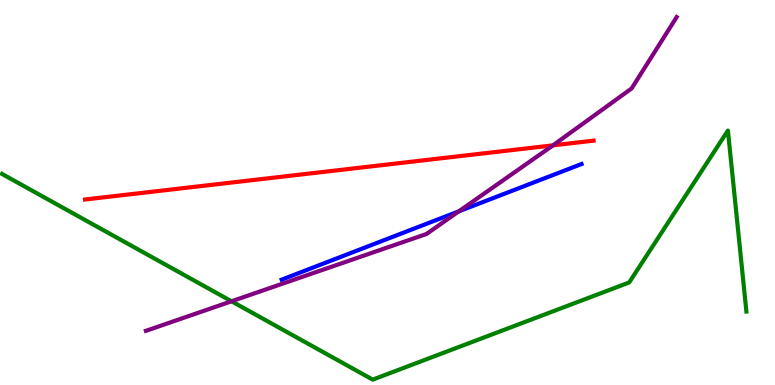[{'lines': ['blue', 'red'], 'intersections': []}, {'lines': ['green', 'red'], 'intersections': []}, {'lines': ['purple', 'red'], 'intersections': [{'x': 7.14, 'y': 6.22}]}, {'lines': ['blue', 'green'], 'intersections': []}, {'lines': ['blue', 'purple'], 'intersections': [{'x': 5.92, 'y': 4.51}]}, {'lines': ['green', 'purple'], 'intersections': [{'x': 2.99, 'y': 2.17}]}]